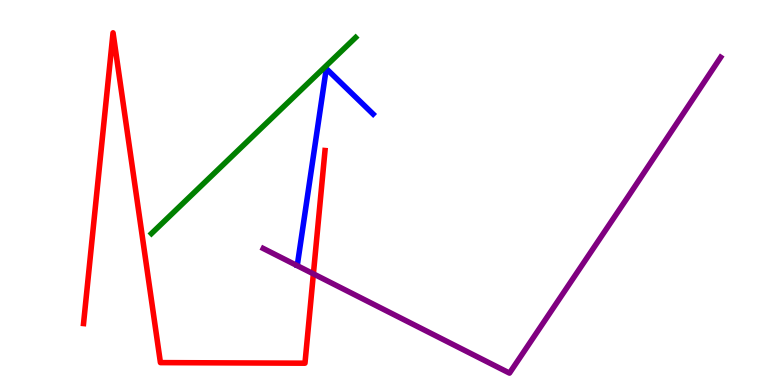[{'lines': ['blue', 'red'], 'intersections': []}, {'lines': ['green', 'red'], 'intersections': []}, {'lines': ['purple', 'red'], 'intersections': [{'x': 4.04, 'y': 2.89}]}, {'lines': ['blue', 'green'], 'intersections': []}, {'lines': ['blue', 'purple'], 'intersections': []}, {'lines': ['green', 'purple'], 'intersections': []}]